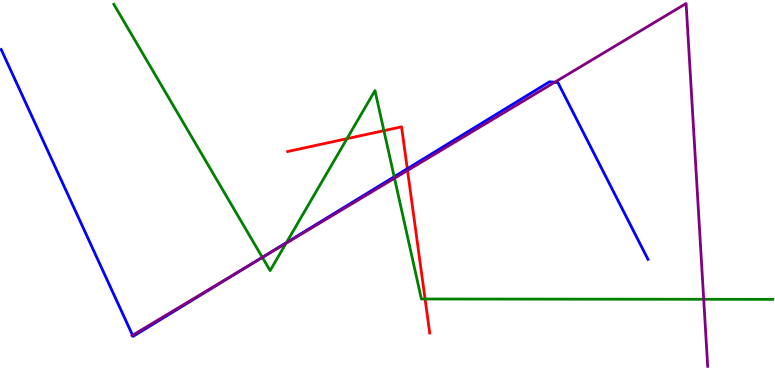[{'lines': ['blue', 'red'], 'intersections': [{'x': 5.26, 'y': 5.62}]}, {'lines': ['green', 'red'], 'intersections': [{'x': 4.48, 'y': 6.4}, {'x': 4.95, 'y': 6.61}, {'x': 5.48, 'y': 2.23}]}, {'lines': ['purple', 'red'], 'intersections': [{'x': 5.26, 'y': 5.57}]}, {'lines': ['blue', 'green'], 'intersections': [{'x': 3.38, 'y': 3.32}, {'x': 3.7, 'y': 3.7}, {'x': 5.09, 'y': 5.41}]}, {'lines': ['blue', 'purple'], 'intersections': [{'x': 1.71, 'y': 1.29}, {'x': 3.25, 'y': 3.15}, {'x': 7.16, 'y': 7.86}]}, {'lines': ['green', 'purple'], 'intersections': [{'x': 3.39, 'y': 3.31}, {'x': 3.69, 'y': 3.68}, {'x': 5.09, 'y': 5.37}, {'x': 9.08, 'y': 2.23}]}]